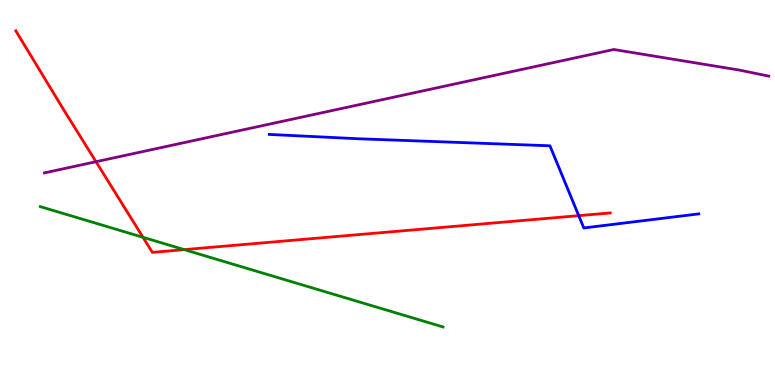[{'lines': ['blue', 'red'], 'intersections': [{'x': 7.47, 'y': 4.4}]}, {'lines': ['green', 'red'], 'intersections': [{'x': 1.85, 'y': 3.84}, {'x': 2.38, 'y': 3.52}]}, {'lines': ['purple', 'red'], 'intersections': [{'x': 1.24, 'y': 5.8}]}, {'lines': ['blue', 'green'], 'intersections': []}, {'lines': ['blue', 'purple'], 'intersections': []}, {'lines': ['green', 'purple'], 'intersections': []}]